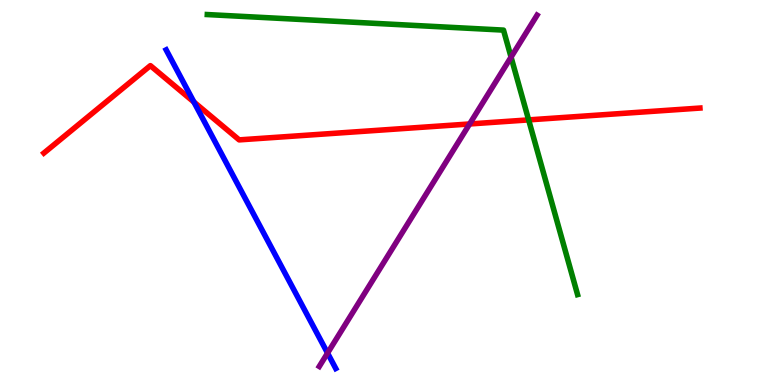[{'lines': ['blue', 'red'], 'intersections': [{'x': 2.5, 'y': 7.35}]}, {'lines': ['green', 'red'], 'intersections': [{'x': 6.82, 'y': 6.89}]}, {'lines': ['purple', 'red'], 'intersections': [{'x': 6.06, 'y': 6.78}]}, {'lines': ['blue', 'green'], 'intersections': []}, {'lines': ['blue', 'purple'], 'intersections': [{'x': 4.23, 'y': 0.829}]}, {'lines': ['green', 'purple'], 'intersections': [{'x': 6.59, 'y': 8.52}]}]